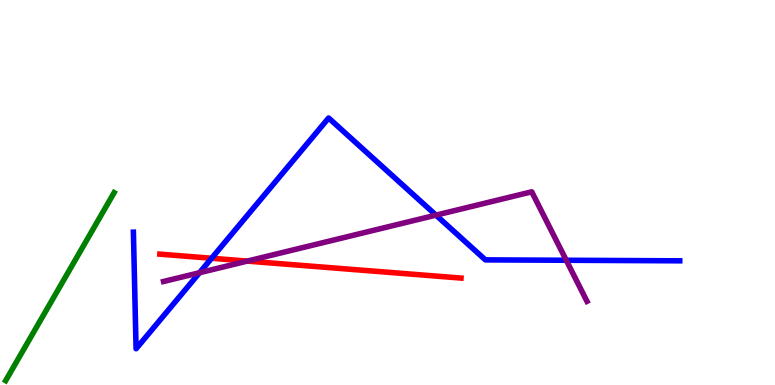[{'lines': ['blue', 'red'], 'intersections': [{'x': 2.73, 'y': 3.29}]}, {'lines': ['green', 'red'], 'intersections': []}, {'lines': ['purple', 'red'], 'intersections': [{'x': 3.19, 'y': 3.22}]}, {'lines': ['blue', 'green'], 'intersections': []}, {'lines': ['blue', 'purple'], 'intersections': [{'x': 2.57, 'y': 2.92}, {'x': 5.63, 'y': 4.41}, {'x': 7.31, 'y': 3.24}]}, {'lines': ['green', 'purple'], 'intersections': []}]